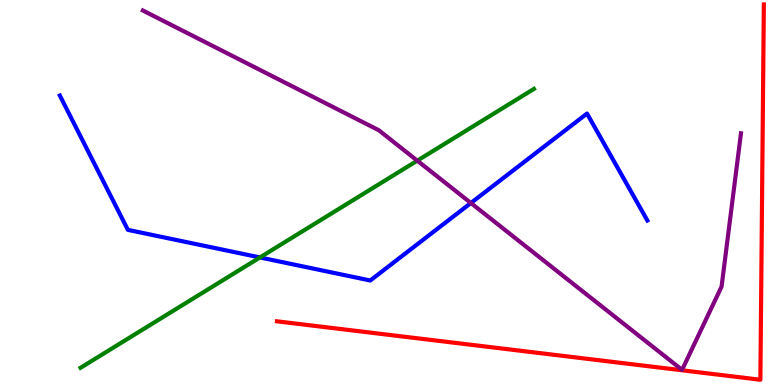[{'lines': ['blue', 'red'], 'intersections': []}, {'lines': ['green', 'red'], 'intersections': []}, {'lines': ['purple', 'red'], 'intersections': []}, {'lines': ['blue', 'green'], 'intersections': [{'x': 3.35, 'y': 3.31}]}, {'lines': ['blue', 'purple'], 'intersections': [{'x': 6.08, 'y': 4.73}]}, {'lines': ['green', 'purple'], 'intersections': [{'x': 5.38, 'y': 5.83}]}]